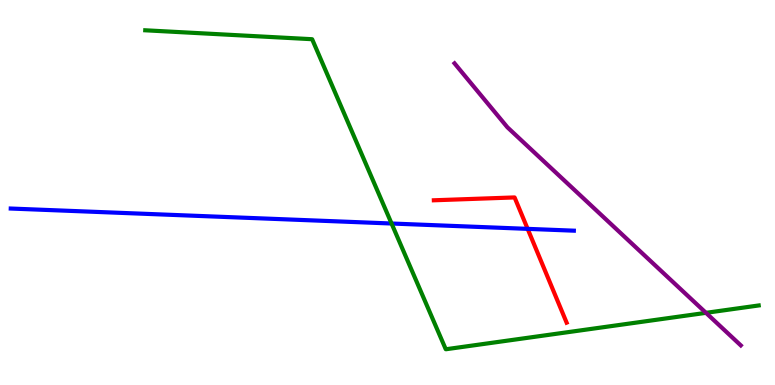[{'lines': ['blue', 'red'], 'intersections': [{'x': 6.81, 'y': 4.06}]}, {'lines': ['green', 'red'], 'intersections': []}, {'lines': ['purple', 'red'], 'intersections': []}, {'lines': ['blue', 'green'], 'intersections': [{'x': 5.05, 'y': 4.19}]}, {'lines': ['blue', 'purple'], 'intersections': []}, {'lines': ['green', 'purple'], 'intersections': [{'x': 9.11, 'y': 1.87}]}]